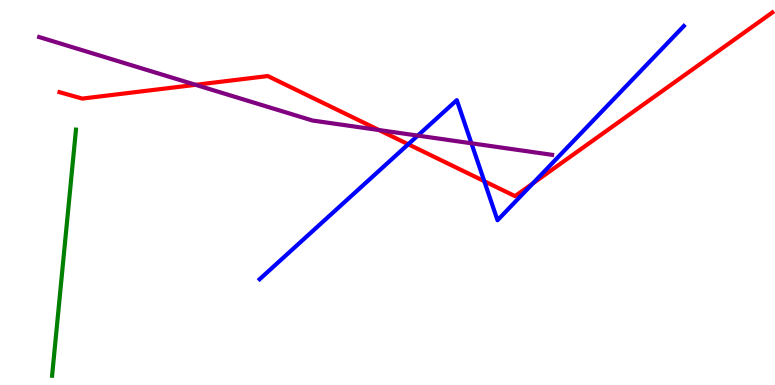[{'lines': ['blue', 'red'], 'intersections': [{'x': 5.27, 'y': 6.25}, {'x': 6.25, 'y': 5.29}, {'x': 6.88, 'y': 5.24}]}, {'lines': ['green', 'red'], 'intersections': []}, {'lines': ['purple', 'red'], 'intersections': [{'x': 2.52, 'y': 7.8}, {'x': 4.89, 'y': 6.62}]}, {'lines': ['blue', 'green'], 'intersections': []}, {'lines': ['blue', 'purple'], 'intersections': [{'x': 5.39, 'y': 6.48}, {'x': 6.08, 'y': 6.28}]}, {'lines': ['green', 'purple'], 'intersections': []}]